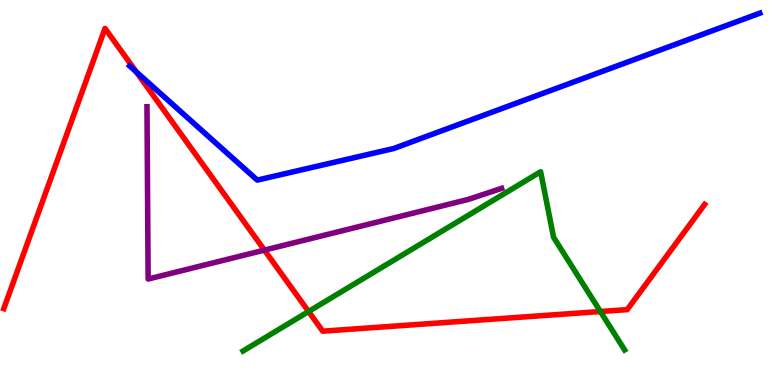[{'lines': ['blue', 'red'], 'intersections': [{'x': 1.76, 'y': 8.13}]}, {'lines': ['green', 'red'], 'intersections': [{'x': 3.98, 'y': 1.91}, {'x': 7.75, 'y': 1.91}]}, {'lines': ['purple', 'red'], 'intersections': [{'x': 3.41, 'y': 3.5}]}, {'lines': ['blue', 'green'], 'intersections': []}, {'lines': ['blue', 'purple'], 'intersections': []}, {'lines': ['green', 'purple'], 'intersections': []}]